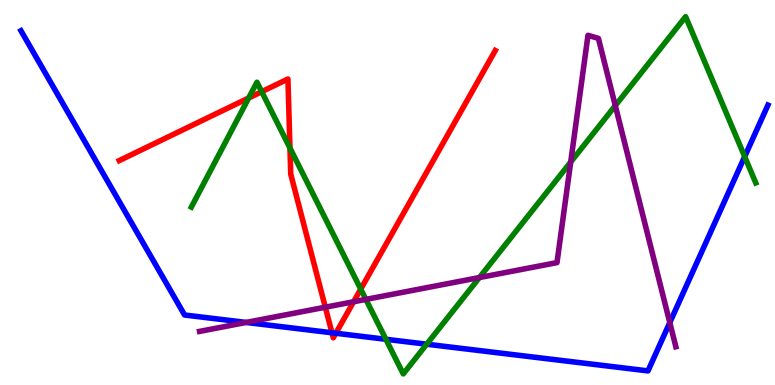[{'lines': ['blue', 'red'], 'intersections': [{'x': 4.28, 'y': 1.36}, {'x': 4.33, 'y': 1.34}]}, {'lines': ['green', 'red'], 'intersections': [{'x': 3.21, 'y': 7.45}, {'x': 3.38, 'y': 7.62}, {'x': 3.74, 'y': 6.16}, {'x': 4.65, 'y': 2.49}]}, {'lines': ['purple', 'red'], 'intersections': [{'x': 4.2, 'y': 2.02}, {'x': 4.56, 'y': 2.16}]}, {'lines': ['blue', 'green'], 'intersections': [{'x': 4.98, 'y': 1.19}, {'x': 5.51, 'y': 1.06}, {'x': 9.61, 'y': 5.93}]}, {'lines': ['blue', 'purple'], 'intersections': [{'x': 3.18, 'y': 1.63}, {'x': 8.64, 'y': 1.62}]}, {'lines': ['green', 'purple'], 'intersections': [{'x': 4.72, 'y': 2.22}, {'x': 6.19, 'y': 2.79}, {'x': 7.36, 'y': 5.79}, {'x': 7.94, 'y': 7.26}]}]